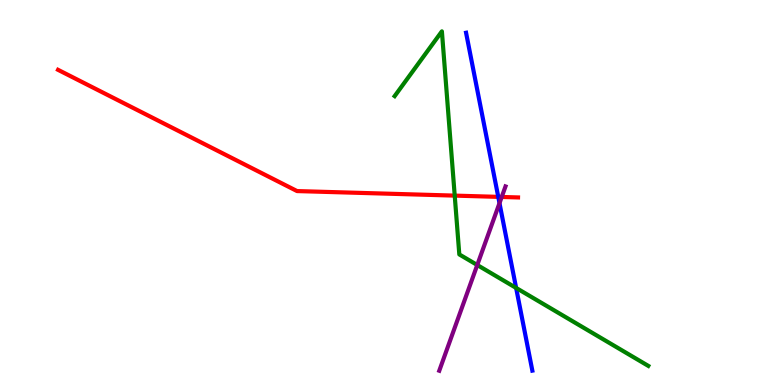[{'lines': ['blue', 'red'], 'intersections': [{'x': 6.43, 'y': 4.89}]}, {'lines': ['green', 'red'], 'intersections': [{'x': 5.87, 'y': 4.92}]}, {'lines': ['purple', 'red'], 'intersections': [{'x': 6.47, 'y': 4.88}]}, {'lines': ['blue', 'green'], 'intersections': [{'x': 6.66, 'y': 2.52}]}, {'lines': ['blue', 'purple'], 'intersections': [{'x': 6.45, 'y': 4.72}]}, {'lines': ['green', 'purple'], 'intersections': [{'x': 6.16, 'y': 3.12}]}]